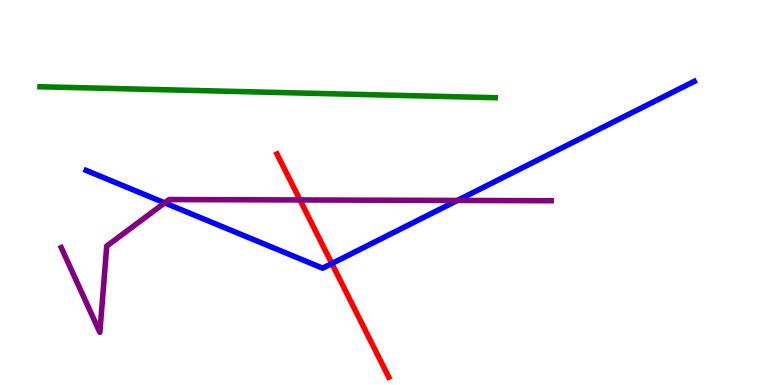[{'lines': ['blue', 'red'], 'intersections': [{'x': 4.28, 'y': 3.15}]}, {'lines': ['green', 'red'], 'intersections': []}, {'lines': ['purple', 'red'], 'intersections': [{'x': 3.87, 'y': 4.81}]}, {'lines': ['blue', 'green'], 'intersections': []}, {'lines': ['blue', 'purple'], 'intersections': [{'x': 2.13, 'y': 4.73}, {'x': 5.9, 'y': 4.79}]}, {'lines': ['green', 'purple'], 'intersections': []}]